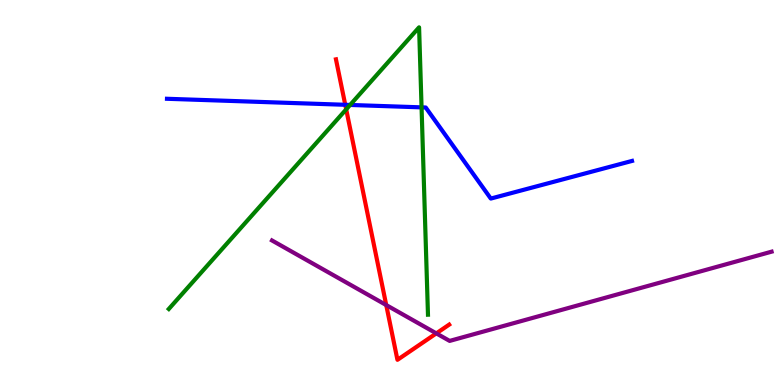[{'lines': ['blue', 'red'], 'intersections': [{'x': 4.45, 'y': 7.28}]}, {'lines': ['green', 'red'], 'intersections': [{'x': 4.47, 'y': 7.16}]}, {'lines': ['purple', 'red'], 'intersections': [{'x': 4.98, 'y': 2.08}, {'x': 5.63, 'y': 1.34}]}, {'lines': ['blue', 'green'], 'intersections': [{'x': 4.52, 'y': 7.27}, {'x': 5.44, 'y': 7.21}]}, {'lines': ['blue', 'purple'], 'intersections': []}, {'lines': ['green', 'purple'], 'intersections': []}]